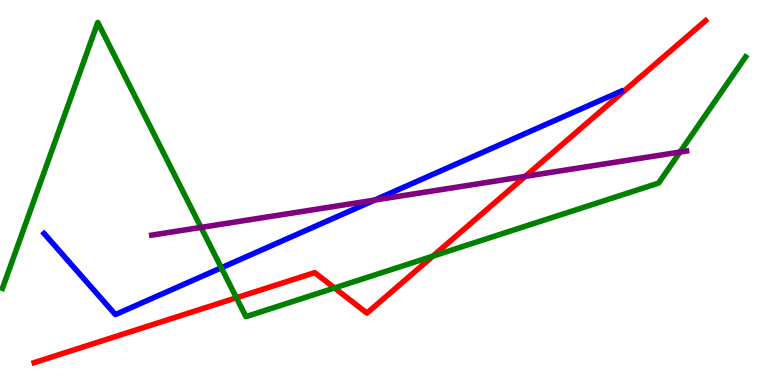[{'lines': ['blue', 'red'], 'intersections': []}, {'lines': ['green', 'red'], 'intersections': [{'x': 3.05, 'y': 2.27}, {'x': 4.32, 'y': 2.52}, {'x': 5.59, 'y': 3.35}]}, {'lines': ['purple', 'red'], 'intersections': [{'x': 6.78, 'y': 5.42}]}, {'lines': ['blue', 'green'], 'intersections': [{'x': 2.86, 'y': 3.04}]}, {'lines': ['blue', 'purple'], 'intersections': [{'x': 4.83, 'y': 4.8}]}, {'lines': ['green', 'purple'], 'intersections': [{'x': 2.59, 'y': 4.09}, {'x': 8.77, 'y': 6.05}]}]